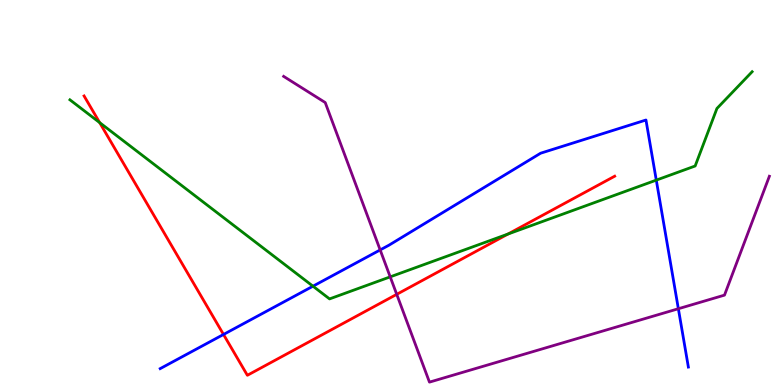[{'lines': ['blue', 'red'], 'intersections': [{'x': 2.88, 'y': 1.31}]}, {'lines': ['green', 'red'], 'intersections': [{'x': 1.29, 'y': 6.82}, {'x': 6.55, 'y': 3.92}]}, {'lines': ['purple', 'red'], 'intersections': [{'x': 5.12, 'y': 2.35}]}, {'lines': ['blue', 'green'], 'intersections': [{'x': 4.04, 'y': 2.57}, {'x': 8.47, 'y': 5.32}]}, {'lines': ['blue', 'purple'], 'intersections': [{'x': 4.91, 'y': 3.51}, {'x': 8.75, 'y': 1.98}]}, {'lines': ['green', 'purple'], 'intersections': [{'x': 5.04, 'y': 2.81}]}]